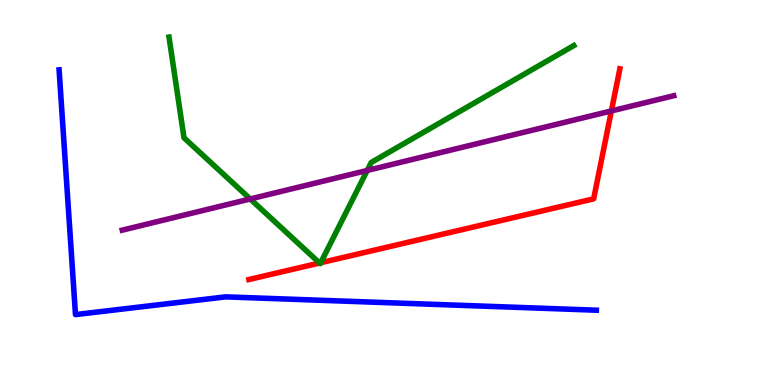[{'lines': ['blue', 'red'], 'intersections': []}, {'lines': ['green', 'red'], 'intersections': [{'x': 4.12, 'y': 3.17}, {'x': 4.14, 'y': 3.18}]}, {'lines': ['purple', 'red'], 'intersections': [{'x': 7.89, 'y': 7.12}]}, {'lines': ['blue', 'green'], 'intersections': []}, {'lines': ['blue', 'purple'], 'intersections': []}, {'lines': ['green', 'purple'], 'intersections': [{'x': 3.23, 'y': 4.83}, {'x': 4.74, 'y': 5.57}]}]